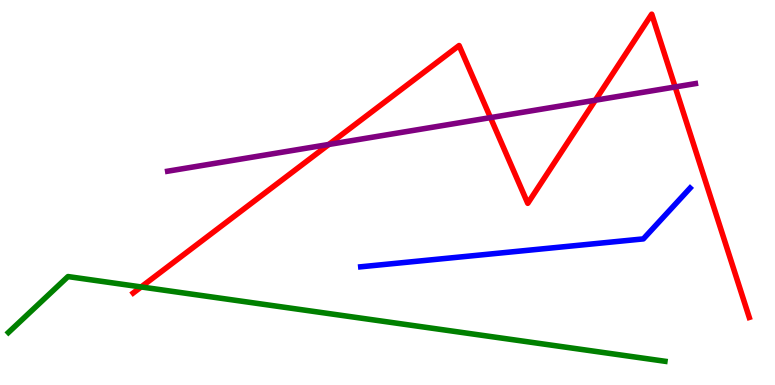[{'lines': ['blue', 'red'], 'intersections': []}, {'lines': ['green', 'red'], 'intersections': [{'x': 1.82, 'y': 2.55}]}, {'lines': ['purple', 'red'], 'intersections': [{'x': 4.24, 'y': 6.25}, {'x': 6.33, 'y': 6.94}, {'x': 7.68, 'y': 7.4}, {'x': 8.71, 'y': 7.74}]}, {'lines': ['blue', 'green'], 'intersections': []}, {'lines': ['blue', 'purple'], 'intersections': []}, {'lines': ['green', 'purple'], 'intersections': []}]